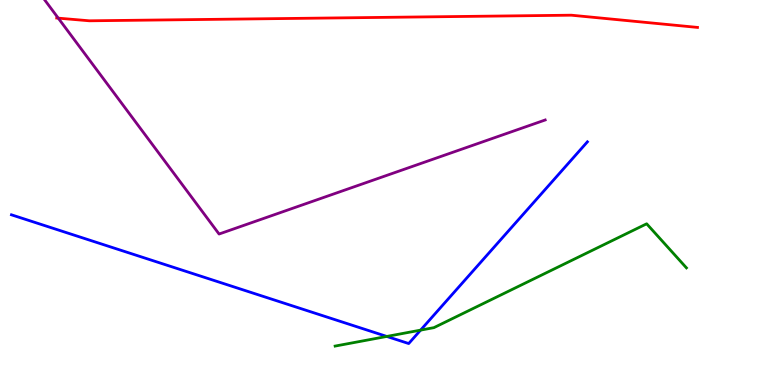[{'lines': ['blue', 'red'], 'intersections': []}, {'lines': ['green', 'red'], 'intersections': []}, {'lines': ['purple', 'red'], 'intersections': [{'x': 0.752, 'y': 9.53}]}, {'lines': ['blue', 'green'], 'intersections': [{'x': 4.99, 'y': 1.26}, {'x': 5.43, 'y': 1.43}]}, {'lines': ['blue', 'purple'], 'intersections': []}, {'lines': ['green', 'purple'], 'intersections': []}]